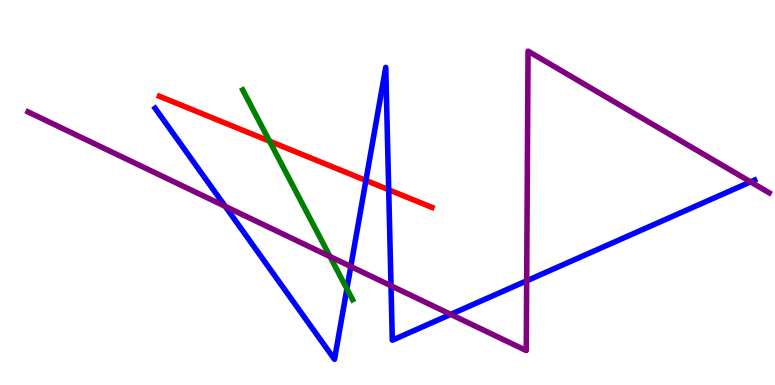[{'lines': ['blue', 'red'], 'intersections': [{'x': 4.72, 'y': 5.31}, {'x': 5.02, 'y': 5.07}]}, {'lines': ['green', 'red'], 'intersections': [{'x': 3.48, 'y': 6.33}]}, {'lines': ['purple', 'red'], 'intersections': []}, {'lines': ['blue', 'green'], 'intersections': [{'x': 4.48, 'y': 2.5}]}, {'lines': ['blue', 'purple'], 'intersections': [{'x': 2.91, 'y': 4.64}, {'x': 4.53, 'y': 3.08}, {'x': 5.05, 'y': 2.58}, {'x': 5.82, 'y': 1.83}, {'x': 6.8, 'y': 2.71}, {'x': 9.68, 'y': 5.28}]}, {'lines': ['green', 'purple'], 'intersections': [{'x': 4.26, 'y': 3.34}]}]